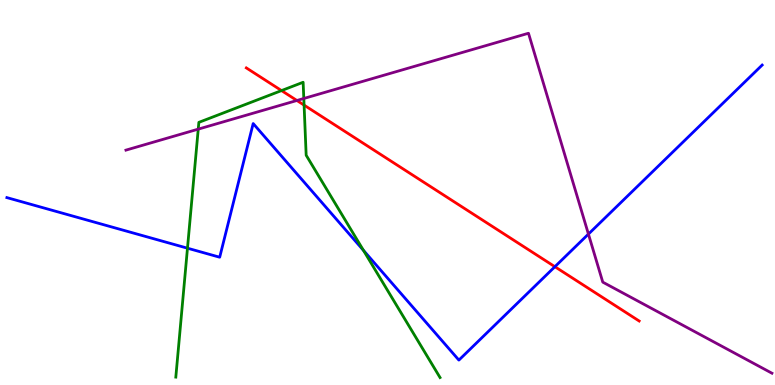[{'lines': ['blue', 'red'], 'intersections': [{'x': 7.16, 'y': 3.07}]}, {'lines': ['green', 'red'], 'intersections': [{'x': 3.63, 'y': 7.65}, {'x': 3.92, 'y': 7.27}]}, {'lines': ['purple', 'red'], 'intersections': [{'x': 3.83, 'y': 7.39}]}, {'lines': ['blue', 'green'], 'intersections': [{'x': 2.42, 'y': 3.55}, {'x': 4.69, 'y': 3.5}]}, {'lines': ['blue', 'purple'], 'intersections': [{'x': 7.59, 'y': 3.92}]}, {'lines': ['green', 'purple'], 'intersections': [{'x': 2.56, 'y': 6.65}, {'x': 3.92, 'y': 7.44}]}]